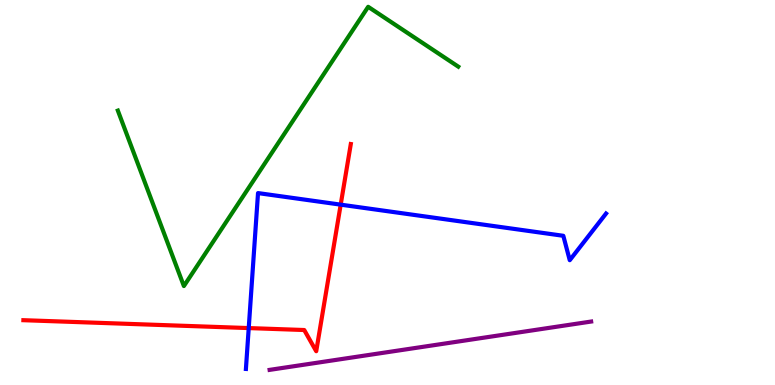[{'lines': ['blue', 'red'], 'intersections': [{'x': 3.21, 'y': 1.48}, {'x': 4.4, 'y': 4.68}]}, {'lines': ['green', 'red'], 'intersections': []}, {'lines': ['purple', 'red'], 'intersections': []}, {'lines': ['blue', 'green'], 'intersections': []}, {'lines': ['blue', 'purple'], 'intersections': []}, {'lines': ['green', 'purple'], 'intersections': []}]